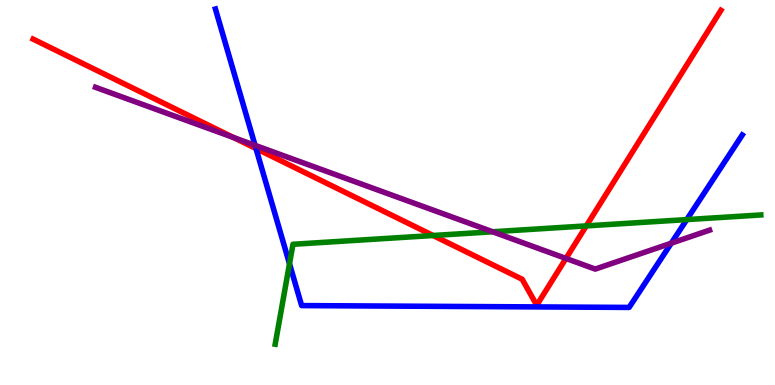[{'lines': ['blue', 'red'], 'intersections': [{'x': 3.3, 'y': 6.14}]}, {'lines': ['green', 'red'], 'intersections': [{'x': 5.59, 'y': 3.88}, {'x': 7.57, 'y': 4.13}]}, {'lines': ['purple', 'red'], 'intersections': [{'x': 3.01, 'y': 6.43}, {'x': 7.3, 'y': 3.29}]}, {'lines': ['blue', 'green'], 'intersections': [{'x': 3.74, 'y': 3.15}, {'x': 8.86, 'y': 4.3}]}, {'lines': ['blue', 'purple'], 'intersections': [{'x': 3.29, 'y': 6.22}, {'x': 8.66, 'y': 3.68}]}, {'lines': ['green', 'purple'], 'intersections': [{'x': 6.36, 'y': 3.98}]}]